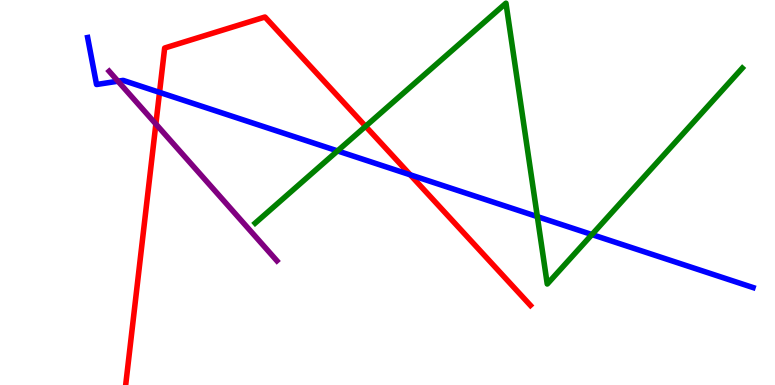[{'lines': ['blue', 'red'], 'intersections': [{'x': 2.06, 'y': 7.6}, {'x': 5.29, 'y': 5.46}]}, {'lines': ['green', 'red'], 'intersections': [{'x': 4.72, 'y': 6.72}]}, {'lines': ['purple', 'red'], 'intersections': [{'x': 2.01, 'y': 6.78}]}, {'lines': ['blue', 'green'], 'intersections': [{'x': 4.36, 'y': 6.08}, {'x': 6.93, 'y': 4.37}, {'x': 7.64, 'y': 3.91}]}, {'lines': ['blue', 'purple'], 'intersections': [{'x': 1.52, 'y': 7.89}]}, {'lines': ['green', 'purple'], 'intersections': []}]